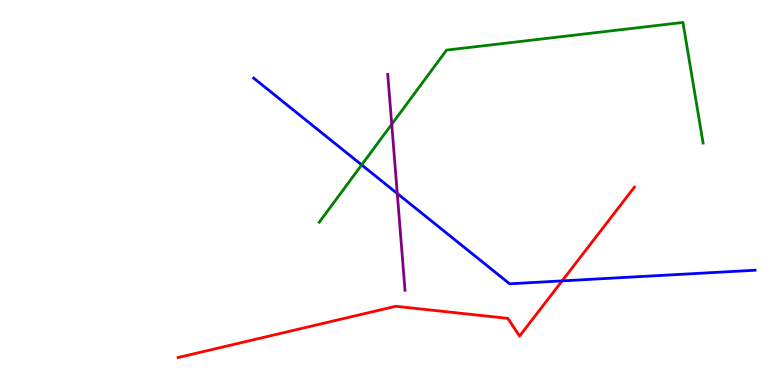[{'lines': ['blue', 'red'], 'intersections': [{'x': 7.25, 'y': 2.7}]}, {'lines': ['green', 'red'], 'intersections': []}, {'lines': ['purple', 'red'], 'intersections': []}, {'lines': ['blue', 'green'], 'intersections': [{'x': 4.67, 'y': 5.72}]}, {'lines': ['blue', 'purple'], 'intersections': [{'x': 5.13, 'y': 4.97}]}, {'lines': ['green', 'purple'], 'intersections': [{'x': 5.05, 'y': 6.77}]}]